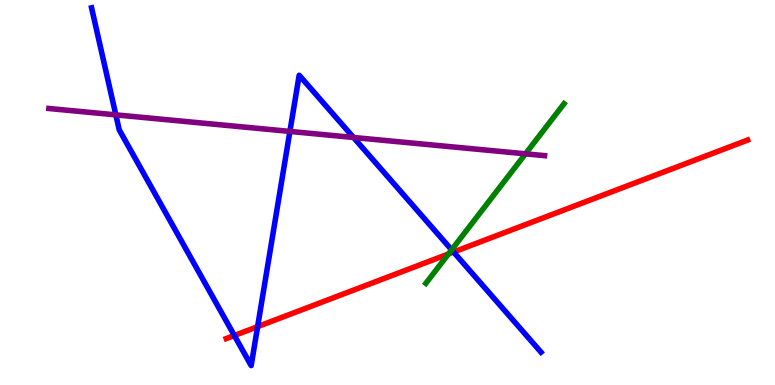[{'lines': ['blue', 'red'], 'intersections': [{'x': 3.02, 'y': 1.29}, {'x': 3.32, 'y': 1.52}, {'x': 5.85, 'y': 3.45}]}, {'lines': ['green', 'red'], 'intersections': [{'x': 5.79, 'y': 3.4}]}, {'lines': ['purple', 'red'], 'intersections': []}, {'lines': ['blue', 'green'], 'intersections': [{'x': 5.83, 'y': 3.51}]}, {'lines': ['blue', 'purple'], 'intersections': [{'x': 1.49, 'y': 7.02}, {'x': 3.74, 'y': 6.59}, {'x': 4.56, 'y': 6.43}]}, {'lines': ['green', 'purple'], 'intersections': [{'x': 6.78, 'y': 6.0}]}]